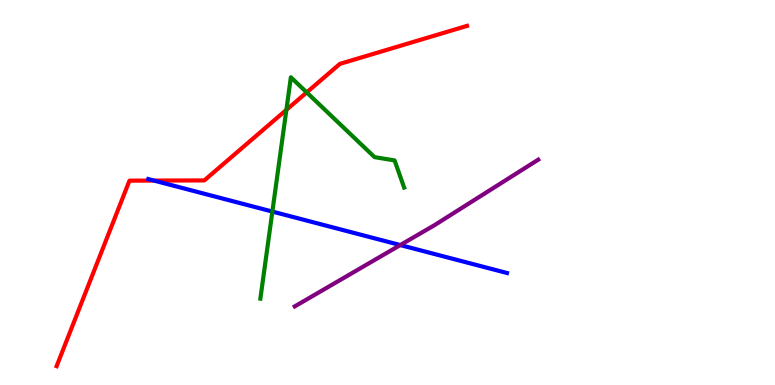[{'lines': ['blue', 'red'], 'intersections': [{'x': 1.99, 'y': 5.31}]}, {'lines': ['green', 'red'], 'intersections': [{'x': 3.7, 'y': 7.15}, {'x': 3.96, 'y': 7.6}]}, {'lines': ['purple', 'red'], 'intersections': []}, {'lines': ['blue', 'green'], 'intersections': [{'x': 3.51, 'y': 4.5}]}, {'lines': ['blue', 'purple'], 'intersections': [{'x': 5.17, 'y': 3.63}]}, {'lines': ['green', 'purple'], 'intersections': []}]